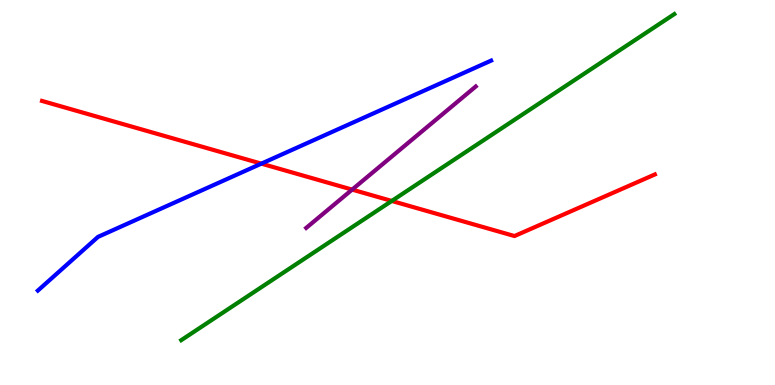[{'lines': ['blue', 'red'], 'intersections': [{'x': 3.37, 'y': 5.75}]}, {'lines': ['green', 'red'], 'intersections': [{'x': 5.06, 'y': 4.78}]}, {'lines': ['purple', 'red'], 'intersections': [{'x': 4.54, 'y': 5.07}]}, {'lines': ['blue', 'green'], 'intersections': []}, {'lines': ['blue', 'purple'], 'intersections': []}, {'lines': ['green', 'purple'], 'intersections': []}]